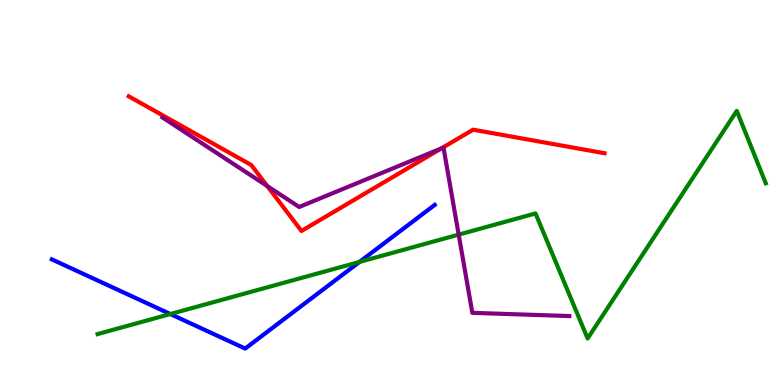[{'lines': ['blue', 'red'], 'intersections': []}, {'lines': ['green', 'red'], 'intersections': []}, {'lines': ['purple', 'red'], 'intersections': [{'x': 3.45, 'y': 5.17}, {'x': 5.69, 'y': 6.14}]}, {'lines': ['blue', 'green'], 'intersections': [{'x': 2.2, 'y': 1.84}, {'x': 4.64, 'y': 3.2}]}, {'lines': ['blue', 'purple'], 'intersections': []}, {'lines': ['green', 'purple'], 'intersections': [{'x': 5.92, 'y': 3.91}]}]